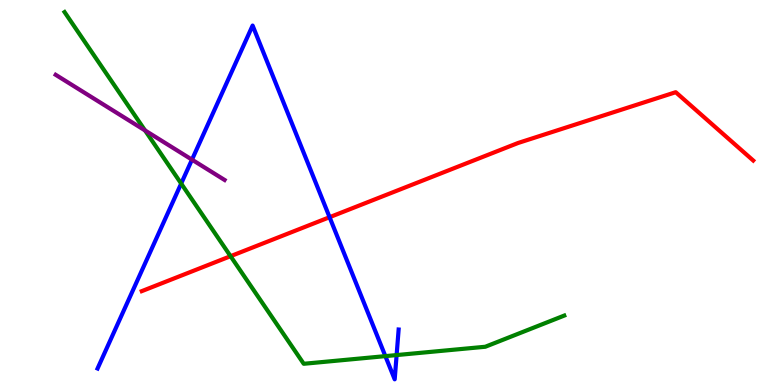[{'lines': ['blue', 'red'], 'intersections': [{'x': 4.25, 'y': 4.36}]}, {'lines': ['green', 'red'], 'intersections': [{'x': 2.98, 'y': 3.35}]}, {'lines': ['purple', 'red'], 'intersections': []}, {'lines': ['blue', 'green'], 'intersections': [{'x': 2.34, 'y': 5.23}, {'x': 4.97, 'y': 0.75}, {'x': 5.12, 'y': 0.777}]}, {'lines': ['blue', 'purple'], 'intersections': [{'x': 2.48, 'y': 5.85}]}, {'lines': ['green', 'purple'], 'intersections': [{'x': 1.87, 'y': 6.61}]}]